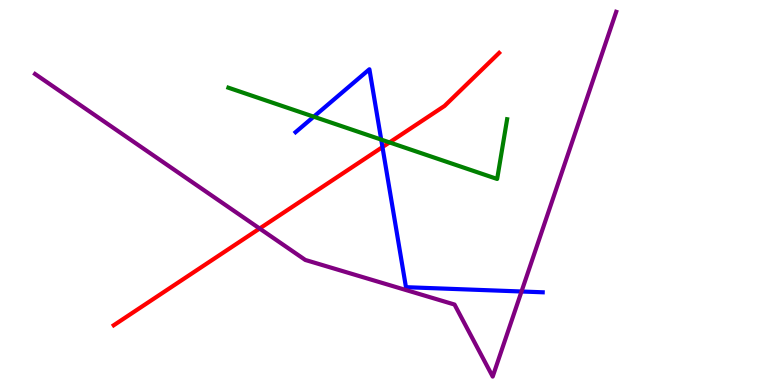[{'lines': ['blue', 'red'], 'intersections': [{'x': 4.93, 'y': 6.18}]}, {'lines': ['green', 'red'], 'intersections': [{'x': 5.03, 'y': 6.3}]}, {'lines': ['purple', 'red'], 'intersections': [{'x': 3.35, 'y': 4.06}]}, {'lines': ['blue', 'green'], 'intersections': [{'x': 4.05, 'y': 6.97}, {'x': 4.92, 'y': 6.37}]}, {'lines': ['blue', 'purple'], 'intersections': [{'x': 6.73, 'y': 2.43}]}, {'lines': ['green', 'purple'], 'intersections': []}]